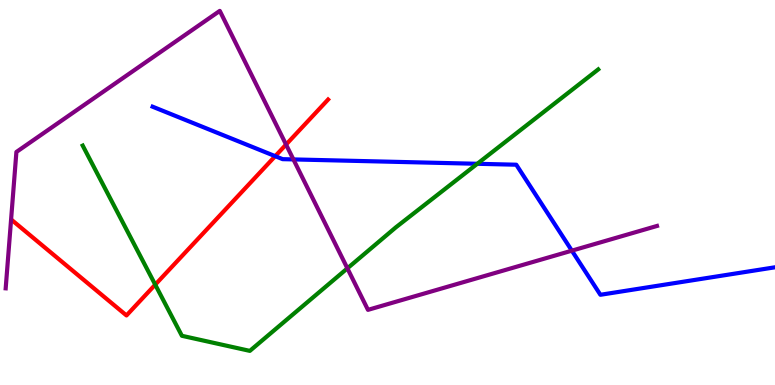[{'lines': ['blue', 'red'], 'intersections': [{'x': 3.55, 'y': 5.94}]}, {'lines': ['green', 'red'], 'intersections': [{'x': 2.0, 'y': 2.61}]}, {'lines': ['purple', 'red'], 'intersections': [{'x': 3.69, 'y': 6.25}]}, {'lines': ['blue', 'green'], 'intersections': [{'x': 6.16, 'y': 5.75}]}, {'lines': ['blue', 'purple'], 'intersections': [{'x': 3.79, 'y': 5.86}, {'x': 7.38, 'y': 3.49}]}, {'lines': ['green', 'purple'], 'intersections': [{'x': 4.48, 'y': 3.03}]}]